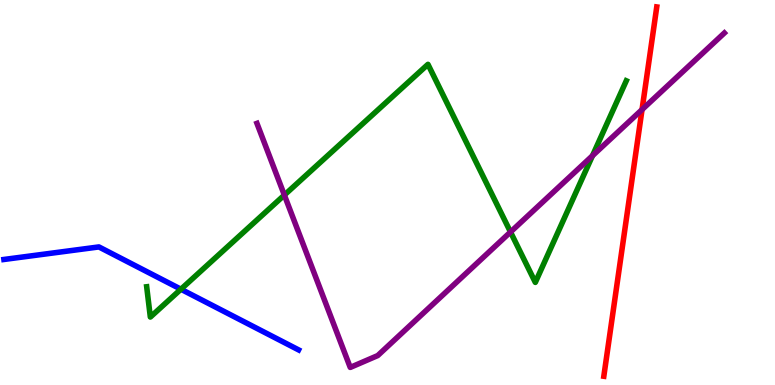[{'lines': ['blue', 'red'], 'intersections': []}, {'lines': ['green', 'red'], 'intersections': []}, {'lines': ['purple', 'red'], 'intersections': [{'x': 8.28, 'y': 7.15}]}, {'lines': ['blue', 'green'], 'intersections': [{'x': 2.33, 'y': 2.49}]}, {'lines': ['blue', 'purple'], 'intersections': []}, {'lines': ['green', 'purple'], 'intersections': [{'x': 3.67, 'y': 4.93}, {'x': 6.59, 'y': 3.97}, {'x': 7.64, 'y': 5.96}]}]